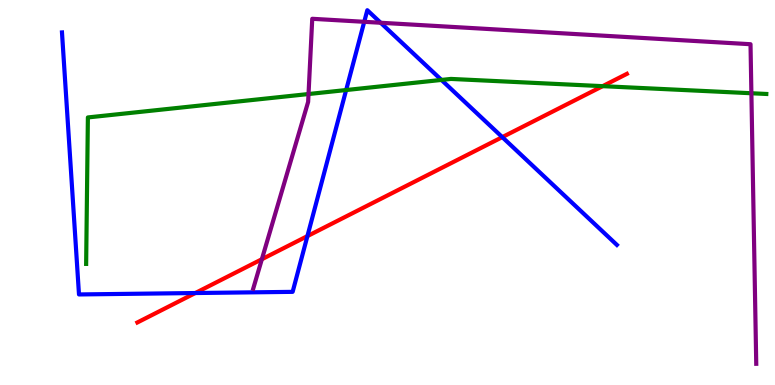[{'lines': ['blue', 'red'], 'intersections': [{'x': 2.52, 'y': 2.39}, {'x': 3.97, 'y': 3.87}, {'x': 6.48, 'y': 6.44}]}, {'lines': ['green', 'red'], 'intersections': [{'x': 7.78, 'y': 7.76}]}, {'lines': ['purple', 'red'], 'intersections': [{'x': 3.38, 'y': 3.27}]}, {'lines': ['blue', 'green'], 'intersections': [{'x': 4.47, 'y': 7.66}, {'x': 5.7, 'y': 7.92}]}, {'lines': ['blue', 'purple'], 'intersections': [{'x': 4.7, 'y': 9.43}, {'x': 4.91, 'y': 9.41}]}, {'lines': ['green', 'purple'], 'intersections': [{'x': 3.98, 'y': 7.56}, {'x': 9.7, 'y': 7.58}]}]